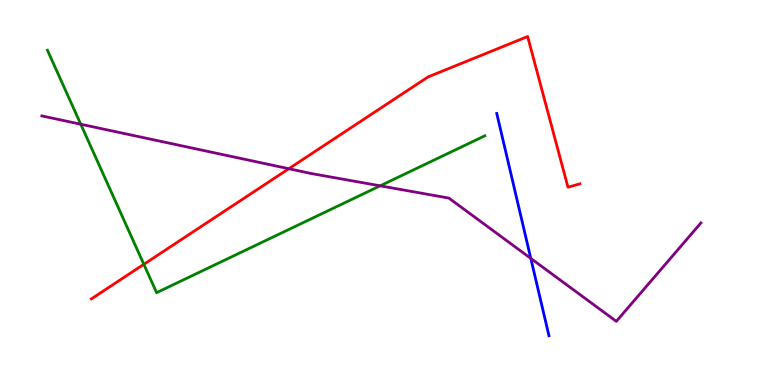[{'lines': ['blue', 'red'], 'intersections': []}, {'lines': ['green', 'red'], 'intersections': [{'x': 1.86, 'y': 3.13}]}, {'lines': ['purple', 'red'], 'intersections': [{'x': 3.73, 'y': 5.62}]}, {'lines': ['blue', 'green'], 'intersections': []}, {'lines': ['blue', 'purple'], 'intersections': [{'x': 6.85, 'y': 3.29}]}, {'lines': ['green', 'purple'], 'intersections': [{'x': 1.04, 'y': 6.77}, {'x': 4.91, 'y': 5.17}]}]